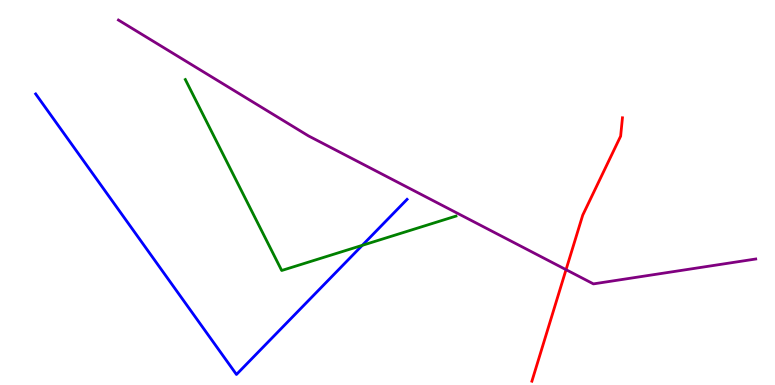[{'lines': ['blue', 'red'], 'intersections': []}, {'lines': ['green', 'red'], 'intersections': []}, {'lines': ['purple', 'red'], 'intersections': [{'x': 7.3, 'y': 3.0}]}, {'lines': ['blue', 'green'], 'intersections': [{'x': 4.67, 'y': 3.63}]}, {'lines': ['blue', 'purple'], 'intersections': []}, {'lines': ['green', 'purple'], 'intersections': []}]